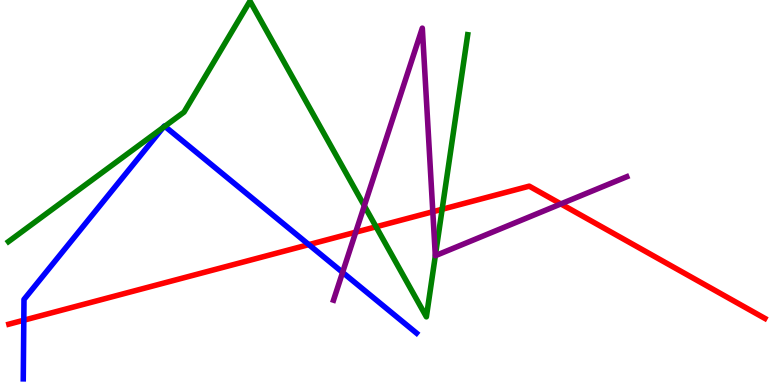[{'lines': ['blue', 'red'], 'intersections': [{'x': 0.307, 'y': 1.68}, {'x': 3.98, 'y': 3.65}]}, {'lines': ['green', 'red'], 'intersections': [{'x': 4.85, 'y': 4.11}, {'x': 5.71, 'y': 4.56}]}, {'lines': ['purple', 'red'], 'intersections': [{'x': 4.59, 'y': 3.97}, {'x': 5.58, 'y': 4.5}, {'x': 7.24, 'y': 4.7}]}, {'lines': ['blue', 'green'], 'intersections': [{'x': 2.1, 'y': 6.69}, {'x': 2.13, 'y': 6.72}]}, {'lines': ['blue', 'purple'], 'intersections': [{'x': 4.42, 'y': 2.93}]}, {'lines': ['green', 'purple'], 'intersections': [{'x': 4.7, 'y': 4.65}, {'x': 5.62, 'y': 3.36}]}]